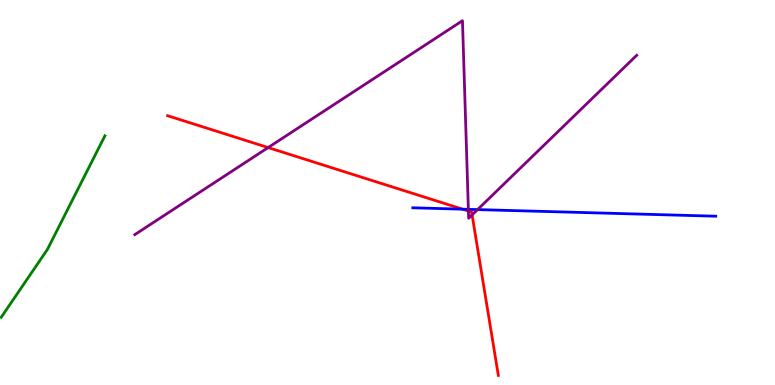[{'lines': ['blue', 'red'], 'intersections': [{'x': 5.97, 'y': 4.57}]}, {'lines': ['green', 'red'], 'intersections': []}, {'lines': ['purple', 'red'], 'intersections': [{'x': 3.46, 'y': 6.17}, {'x': 6.04, 'y': 4.52}, {'x': 6.09, 'y': 4.42}]}, {'lines': ['blue', 'green'], 'intersections': []}, {'lines': ['blue', 'purple'], 'intersections': [{'x': 6.04, 'y': 4.56}, {'x': 6.16, 'y': 4.56}]}, {'lines': ['green', 'purple'], 'intersections': []}]